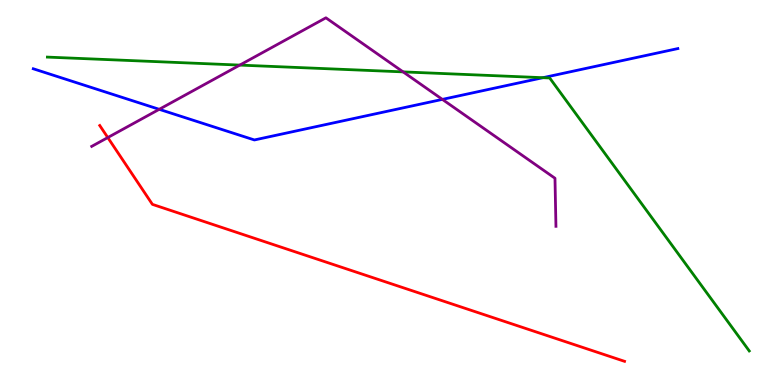[{'lines': ['blue', 'red'], 'intersections': []}, {'lines': ['green', 'red'], 'intersections': []}, {'lines': ['purple', 'red'], 'intersections': [{'x': 1.39, 'y': 6.43}]}, {'lines': ['blue', 'green'], 'intersections': [{'x': 7.01, 'y': 7.98}]}, {'lines': ['blue', 'purple'], 'intersections': [{'x': 2.05, 'y': 7.16}, {'x': 5.71, 'y': 7.42}]}, {'lines': ['green', 'purple'], 'intersections': [{'x': 3.09, 'y': 8.31}, {'x': 5.2, 'y': 8.13}]}]